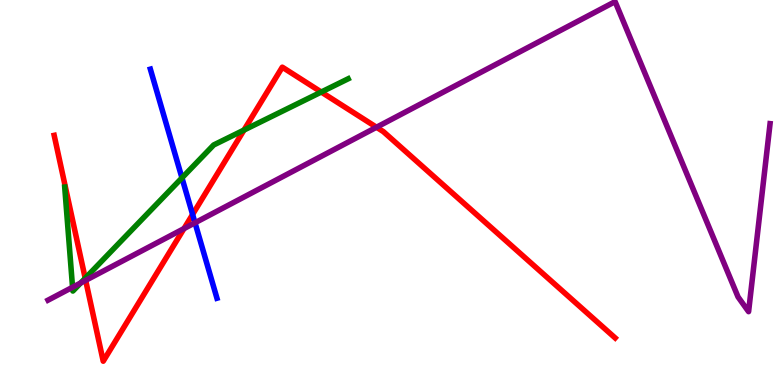[{'lines': ['blue', 'red'], 'intersections': [{'x': 2.49, 'y': 4.43}]}, {'lines': ['green', 'red'], 'intersections': [{'x': 1.1, 'y': 2.77}, {'x': 3.15, 'y': 6.62}, {'x': 4.15, 'y': 7.61}]}, {'lines': ['purple', 'red'], 'intersections': [{'x': 1.11, 'y': 2.72}, {'x': 2.37, 'y': 4.06}, {'x': 4.86, 'y': 6.69}]}, {'lines': ['blue', 'green'], 'intersections': [{'x': 2.35, 'y': 5.38}]}, {'lines': ['blue', 'purple'], 'intersections': [{'x': 2.52, 'y': 4.21}]}, {'lines': ['green', 'purple'], 'intersections': [{'x': 0.936, 'y': 2.54}, {'x': 1.04, 'y': 2.65}]}]